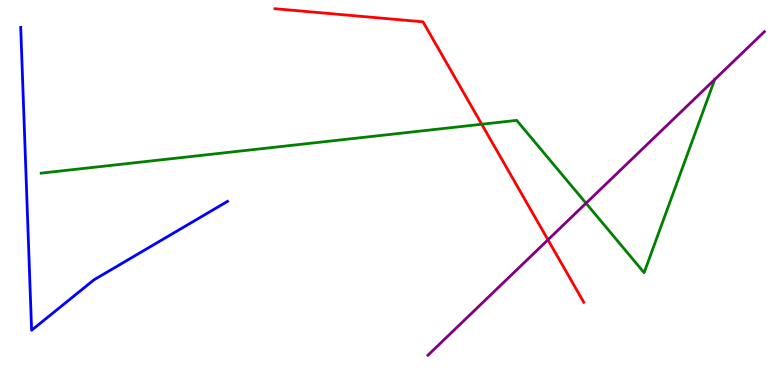[{'lines': ['blue', 'red'], 'intersections': []}, {'lines': ['green', 'red'], 'intersections': [{'x': 6.22, 'y': 6.77}]}, {'lines': ['purple', 'red'], 'intersections': [{'x': 7.07, 'y': 3.77}]}, {'lines': ['blue', 'green'], 'intersections': []}, {'lines': ['blue', 'purple'], 'intersections': []}, {'lines': ['green', 'purple'], 'intersections': [{'x': 7.56, 'y': 4.72}]}]